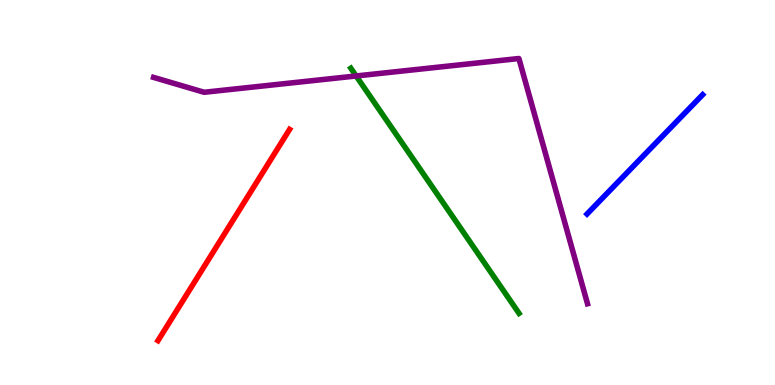[{'lines': ['blue', 'red'], 'intersections': []}, {'lines': ['green', 'red'], 'intersections': []}, {'lines': ['purple', 'red'], 'intersections': []}, {'lines': ['blue', 'green'], 'intersections': []}, {'lines': ['blue', 'purple'], 'intersections': []}, {'lines': ['green', 'purple'], 'intersections': [{'x': 4.6, 'y': 8.03}]}]